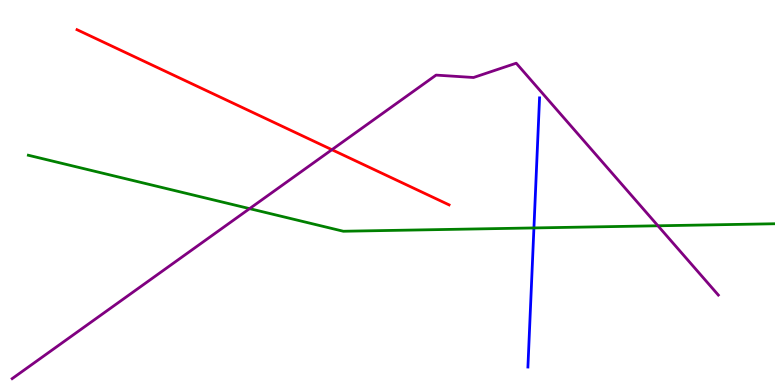[{'lines': ['blue', 'red'], 'intersections': []}, {'lines': ['green', 'red'], 'intersections': []}, {'lines': ['purple', 'red'], 'intersections': [{'x': 4.28, 'y': 6.11}]}, {'lines': ['blue', 'green'], 'intersections': [{'x': 6.89, 'y': 4.08}]}, {'lines': ['blue', 'purple'], 'intersections': []}, {'lines': ['green', 'purple'], 'intersections': [{'x': 3.22, 'y': 4.58}, {'x': 8.49, 'y': 4.14}]}]